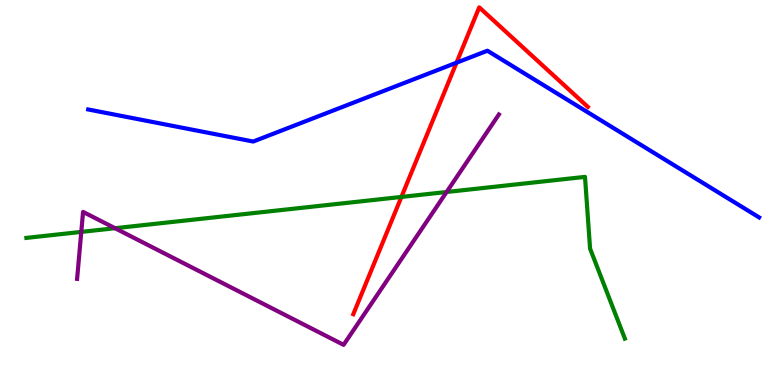[{'lines': ['blue', 'red'], 'intersections': [{'x': 5.89, 'y': 8.37}]}, {'lines': ['green', 'red'], 'intersections': [{'x': 5.18, 'y': 4.88}]}, {'lines': ['purple', 'red'], 'intersections': []}, {'lines': ['blue', 'green'], 'intersections': []}, {'lines': ['blue', 'purple'], 'intersections': []}, {'lines': ['green', 'purple'], 'intersections': [{'x': 1.05, 'y': 3.98}, {'x': 1.48, 'y': 4.07}, {'x': 5.76, 'y': 5.01}]}]